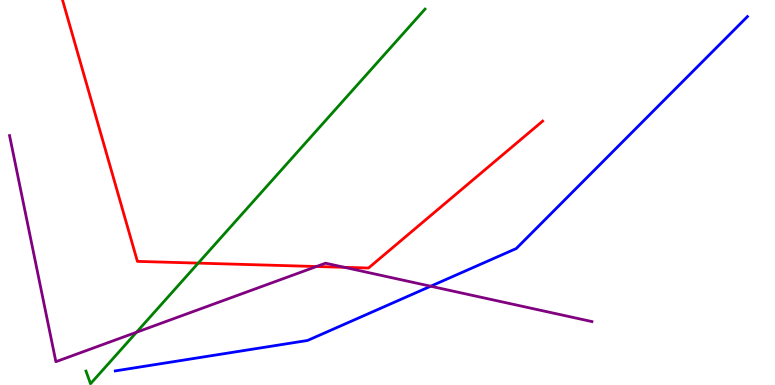[{'lines': ['blue', 'red'], 'intersections': []}, {'lines': ['green', 'red'], 'intersections': [{'x': 2.56, 'y': 3.17}]}, {'lines': ['purple', 'red'], 'intersections': [{'x': 4.08, 'y': 3.08}, {'x': 4.44, 'y': 3.06}]}, {'lines': ['blue', 'green'], 'intersections': []}, {'lines': ['blue', 'purple'], 'intersections': [{'x': 5.56, 'y': 2.57}]}, {'lines': ['green', 'purple'], 'intersections': [{'x': 1.76, 'y': 1.37}]}]